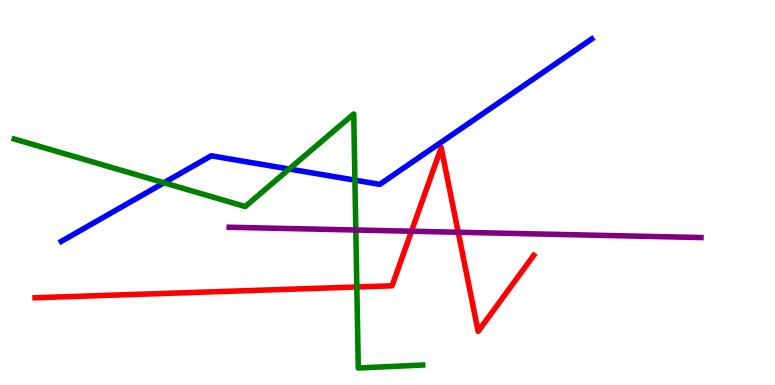[{'lines': ['blue', 'red'], 'intersections': []}, {'lines': ['green', 'red'], 'intersections': [{'x': 4.6, 'y': 2.55}]}, {'lines': ['purple', 'red'], 'intersections': [{'x': 5.31, 'y': 3.99}, {'x': 5.91, 'y': 3.97}]}, {'lines': ['blue', 'green'], 'intersections': [{'x': 2.12, 'y': 5.25}, {'x': 3.73, 'y': 5.61}, {'x': 4.58, 'y': 5.32}]}, {'lines': ['blue', 'purple'], 'intersections': []}, {'lines': ['green', 'purple'], 'intersections': [{'x': 4.59, 'y': 4.03}]}]